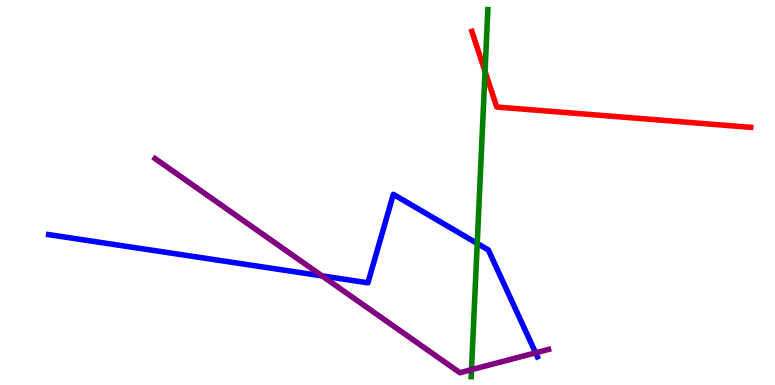[{'lines': ['blue', 'red'], 'intersections': []}, {'lines': ['green', 'red'], 'intersections': [{'x': 6.26, 'y': 8.14}]}, {'lines': ['purple', 'red'], 'intersections': []}, {'lines': ['blue', 'green'], 'intersections': [{'x': 6.16, 'y': 3.68}]}, {'lines': ['blue', 'purple'], 'intersections': [{'x': 4.16, 'y': 2.83}, {'x': 6.91, 'y': 0.836}]}, {'lines': ['green', 'purple'], 'intersections': [{'x': 6.08, 'y': 0.398}]}]